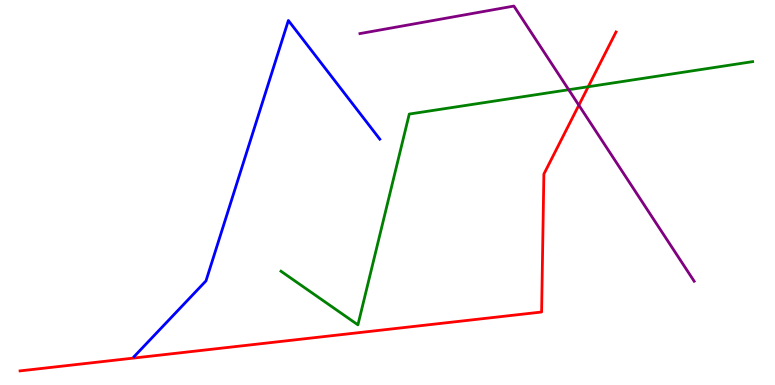[{'lines': ['blue', 'red'], 'intersections': []}, {'lines': ['green', 'red'], 'intersections': [{'x': 7.59, 'y': 7.75}]}, {'lines': ['purple', 'red'], 'intersections': [{'x': 7.47, 'y': 7.27}]}, {'lines': ['blue', 'green'], 'intersections': []}, {'lines': ['blue', 'purple'], 'intersections': []}, {'lines': ['green', 'purple'], 'intersections': [{'x': 7.34, 'y': 7.67}]}]